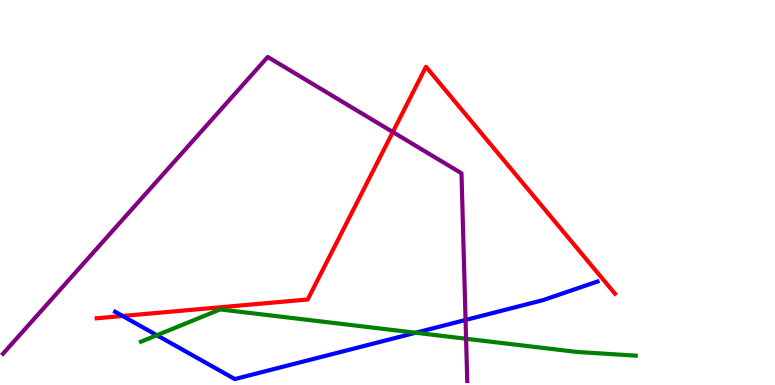[{'lines': ['blue', 'red'], 'intersections': [{'x': 1.58, 'y': 1.79}]}, {'lines': ['green', 'red'], 'intersections': []}, {'lines': ['purple', 'red'], 'intersections': [{'x': 5.07, 'y': 6.57}]}, {'lines': ['blue', 'green'], 'intersections': [{'x': 2.02, 'y': 1.29}, {'x': 5.36, 'y': 1.36}]}, {'lines': ['blue', 'purple'], 'intersections': [{'x': 6.01, 'y': 1.69}]}, {'lines': ['green', 'purple'], 'intersections': [{'x': 6.01, 'y': 1.2}]}]